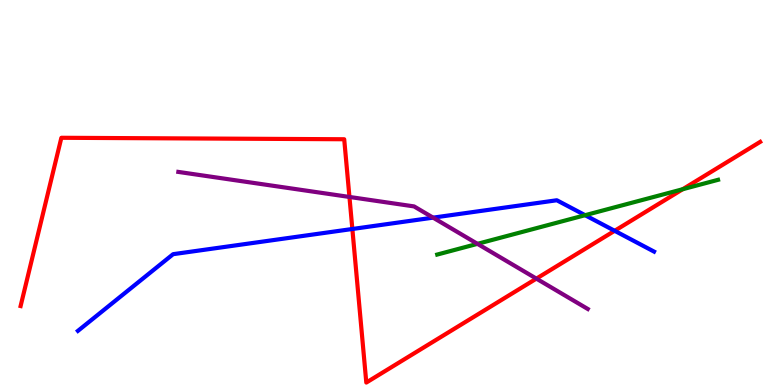[{'lines': ['blue', 'red'], 'intersections': [{'x': 4.55, 'y': 4.05}, {'x': 7.93, 'y': 4.01}]}, {'lines': ['green', 'red'], 'intersections': [{'x': 8.81, 'y': 5.08}]}, {'lines': ['purple', 'red'], 'intersections': [{'x': 4.51, 'y': 4.88}, {'x': 6.92, 'y': 2.76}]}, {'lines': ['blue', 'green'], 'intersections': [{'x': 7.55, 'y': 4.41}]}, {'lines': ['blue', 'purple'], 'intersections': [{'x': 5.59, 'y': 4.35}]}, {'lines': ['green', 'purple'], 'intersections': [{'x': 6.16, 'y': 3.67}]}]